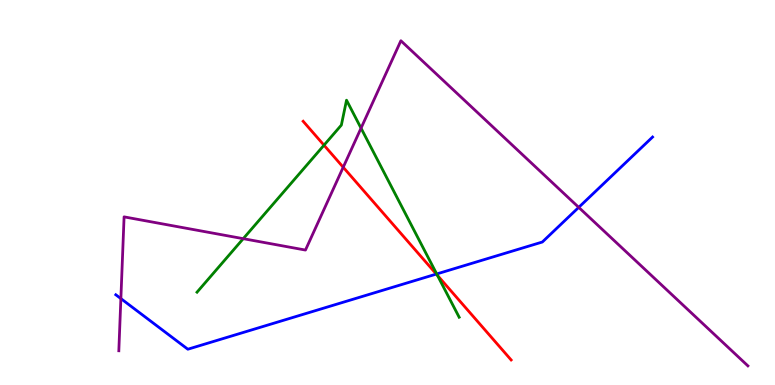[{'lines': ['blue', 'red'], 'intersections': [{'x': 5.63, 'y': 2.88}]}, {'lines': ['green', 'red'], 'intersections': [{'x': 4.18, 'y': 6.23}, {'x': 5.64, 'y': 2.85}]}, {'lines': ['purple', 'red'], 'intersections': [{'x': 4.43, 'y': 5.66}]}, {'lines': ['blue', 'green'], 'intersections': [{'x': 5.63, 'y': 2.88}]}, {'lines': ['blue', 'purple'], 'intersections': [{'x': 1.56, 'y': 2.24}, {'x': 7.47, 'y': 4.61}]}, {'lines': ['green', 'purple'], 'intersections': [{'x': 3.14, 'y': 3.8}, {'x': 4.66, 'y': 6.67}]}]